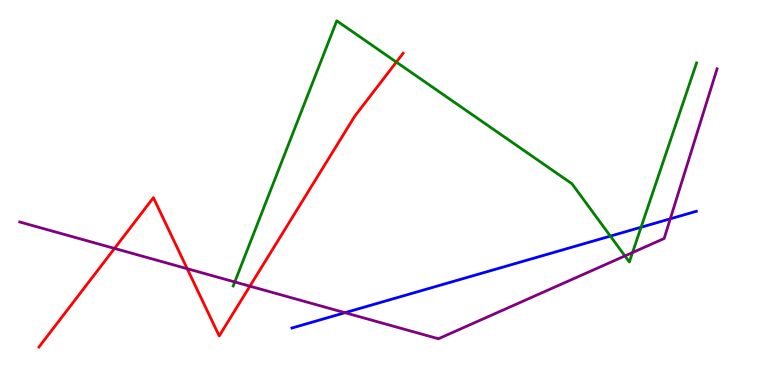[{'lines': ['blue', 'red'], 'intersections': []}, {'lines': ['green', 'red'], 'intersections': [{'x': 5.11, 'y': 8.39}]}, {'lines': ['purple', 'red'], 'intersections': [{'x': 1.48, 'y': 3.55}, {'x': 2.42, 'y': 3.02}, {'x': 3.22, 'y': 2.57}]}, {'lines': ['blue', 'green'], 'intersections': [{'x': 7.88, 'y': 3.87}, {'x': 8.27, 'y': 4.1}]}, {'lines': ['blue', 'purple'], 'intersections': [{'x': 4.45, 'y': 1.88}, {'x': 8.65, 'y': 4.32}]}, {'lines': ['green', 'purple'], 'intersections': [{'x': 3.03, 'y': 2.68}, {'x': 8.06, 'y': 3.35}, {'x': 8.16, 'y': 3.44}]}]